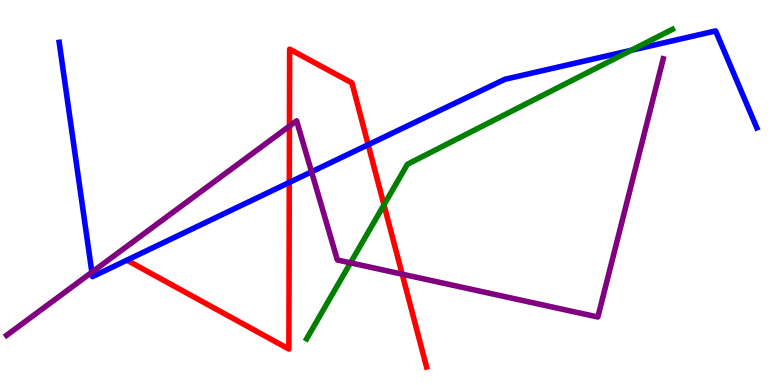[{'lines': ['blue', 'red'], 'intersections': [{'x': 3.73, 'y': 5.26}, {'x': 4.75, 'y': 6.24}]}, {'lines': ['green', 'red'], 'intersections': [{'x': 4.95, 'y': 4.68}]}, {'lines': ['purple', 'red'], 'intersections': [{'x': 3.73, 'y': 6.72}, {'x': 5.19, 'y': 2.88}]}, {'lines': ['blue', 'green'], 'intersections': [{'x': 8.14, 'y': 8.69}]}, {'lines': ['blue', 'purple'], 'intersections': [{'x': 1.19, 'y': 2.93}, {'x': 4.02, 'y': 5.54}]}, {'lines': ['green', 'purple'], 'intersections': [{'x': 4.52, 'y': 3.17}]}]